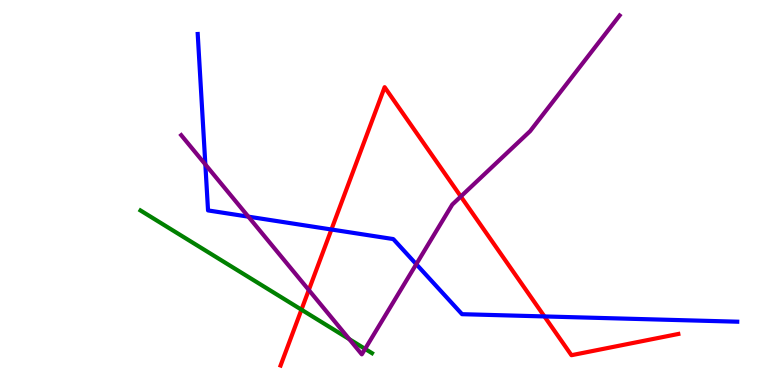[{'lines': ['blue', 'red'], 'intersections': [{'x': 4.28, 'y': 4.04}, {'x': 7.02, 'y': 1.78}]}, {'lines': ['green', 'red'], 'intersections': [{'x': 3.89, 'y': 1.96}]}, {'lines': ['purple', 'red'], 'intersections': [{'x': 3.98, 'y': 2.47}, {'x': 5.95, 'y': 4.9}]}, {'lines': ['blue', 'green'], 'intersections': []}, {'lines': ['blue', 'purple'], 'intersections': [{'x': 2.65, 'y': 5.73}, {'x': 3.2, 'y': 4.37}, {'x': 5.37, 'y': 3.14}]}, {'lines': ['green', 'purple'], 'intersections': [{'x': 4.51, 'y': 1.19}, {'x': 4.71, 'y': 0.938}]}]